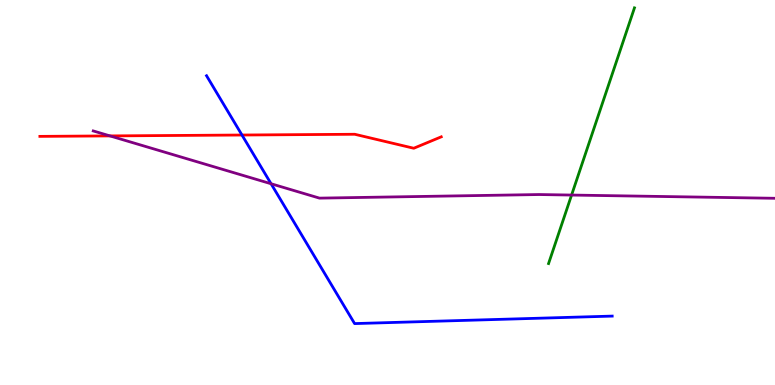[{'lines': ['blue', 'red'], 'intersections': [{'x': 3.12, 'y': 6.49}]}, {'lines': ['green', 'red'], 'intersections': []}, {'lines': ['purple', 'red'], 'intersections': [{'x': 1.42, 'y': 6.47}]}, {'lines': ['blue', 'green'], 'intersections': []}, {'lines': ['blue', 'purple'], 'intersections': [{'x': 3.5, 'y': 5.23}]}, {'lines': ['green', 'purple'], 'intersections': [{'x': 7.38, 'y': 4.93}]}]